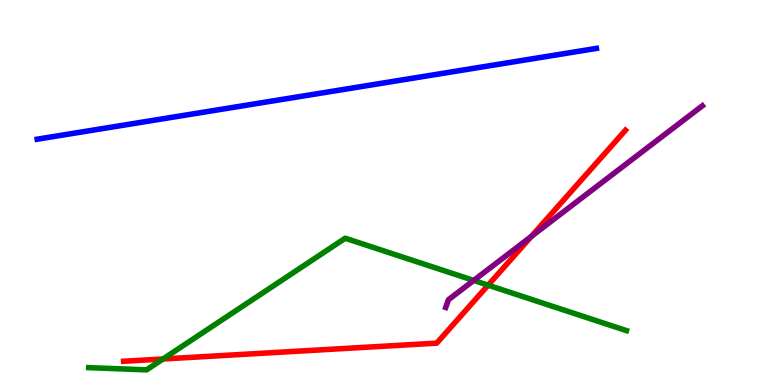[{'lines': ['blue', 'red'], 'intersections': []}, {'lines': ['green', 'red'], 'intersections': [{'x': 2.1, 'y': 0.676}, {'x': 6.3, 'y': 2.59}]}, {'lines': ['purple', 'red'], 'intersections': [{'x': 6.86, 'y': 3.86}]}, {'lines': ['blue', 'green'], 'intersections': []}, {'lines': ['blue', 'purple'], 'intersections': []}, {'lines': ['green', 'purple'], 'intersections': [{'x': 6.11, 'y': 2.72}]}]